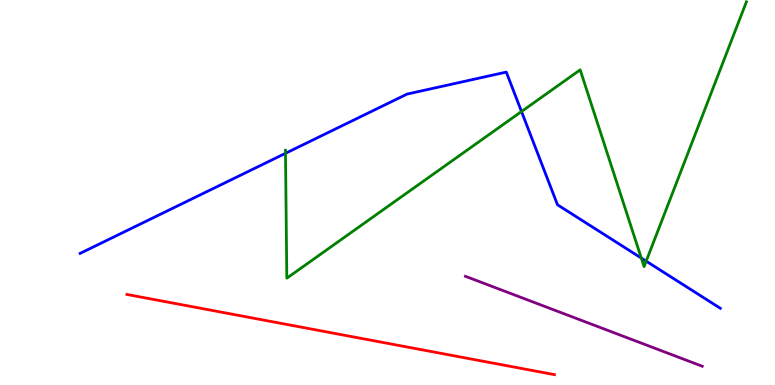[{'lines': ['blue', 'red'], 'intersections': []}, {'lines': ['green', 'red'], 'intersections': []}, {'lines': ['purple', 'red'], 'intersections': []}, {'lines': ['blue', 'green'], 'intersections': [{'x': 3.68, 'y': 6.02}, {'x': 6.73, 'y': 7.1}, {'x': 8.27, 'y': 3.3}, {'x': 8.34, 'y': 3.22}]}, {'lines': ['blue', 'purple'], 'intersections': []}, {'lines': ['green', 'purple'], 'intersections': []}]